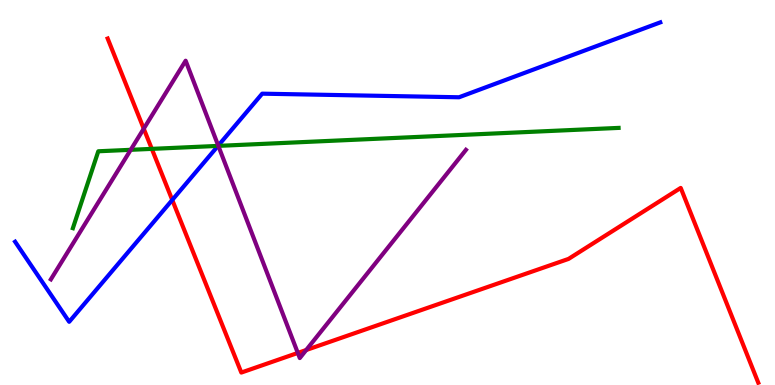[{'lines': ['blue', 'red'], 'intersections': [{'x': 2.22, 'y': 4.81}]}, {'lines': ['green', 'red'], 'intersections': [{'x': 1.96, 'y': 6.13}]}, {'lines': ['purple', 'red'], 'intersections': [{'x': 1.85, 'y': 6.66}, {'x': 3.84, 'y': 0.833}, {'x': 3.95, 'y': 0.909}]}, {'lines': ['blue', 'green'], 'intersections': [{'x': 2.81, 'y': 6.21}]}, {'lines': ['blue', 'purple'], 'intersections': [{'x': 2.82, 'y': 6.22}]}, {'lines': ['green', 'purple'], 'intersections': [{'x': 1.69, 'y': 6.11}, {'x': 2.82, 'y': 6.21}]}]